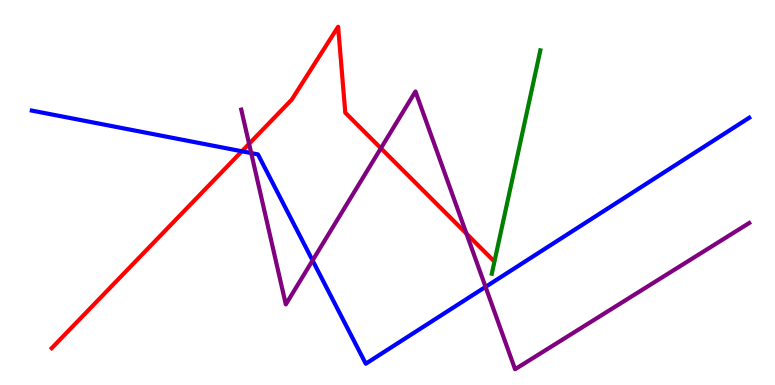[{'lines': ['blue', 'red'], 'intersections': [{'x': 3.12, 'y': 6.07}]}, {'lines': ['green', 'red'], 'intersections': []}, {'lines': ['purple', 'red'], 'intersections': [{'x': 3.21, 'y': 6.26}, {'x': 4.91, 'y': 6.15}, {'x': 6.02, 'y': 3.93}]}, {'lines': ['blue', 'green'], 'intersections': []}, {'lines': ['blue', 'purple'], 'intersections': [{'x': 3.24, 'y': 6.02}, {'x': 4.03, 'y': 3.24}, {'x': 6.27, 'y': 2.55}]}, {'lines': ['green', 'purple'], 'intersections': []}]